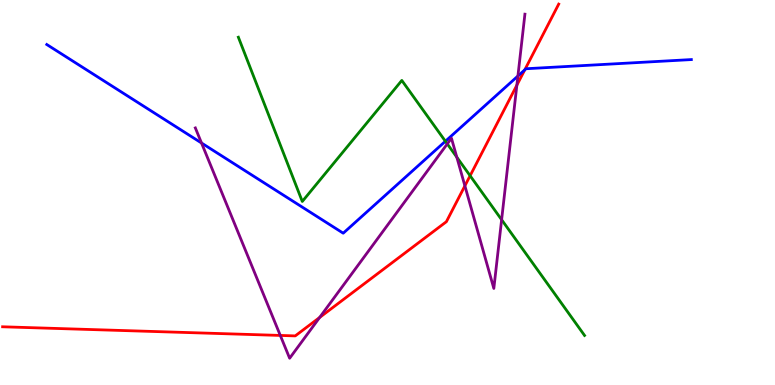[{'lines': ['blue', 'red'], 'intersections': [{'x': 6.77, 'y': 8.19}]}, {'lines': ['green', 'red'], 'intersections': [{'x': 6.07, 'y': 5.44}]}, {'lines': ['purple', 'red'], 'intersections': [{'x': 3.62, 'y': 1.29}, {'x': 4.12, 'y': 1.75}, {'x': 6.0, 'y': 5.17}, {'x': 6.67, 'y': 7.79}]}, {'lines': ['blue', 'green'], 'intersections': [{'x': 5.75, 'y': 6.33}]}, {'lines': ['blue', 'purple'], 'intersections': [{'x': 2.6, 'y': 6.29}, {'x': 6.68, 'y': 8.03}]}, {'lines': ['green', 'purple'], 'intersections': [{'x': 5.77, 'y': 6.26}, {'x': 5.89, 'y': 5.92}, {'x': 6.47, 'y': 4.29}]}]